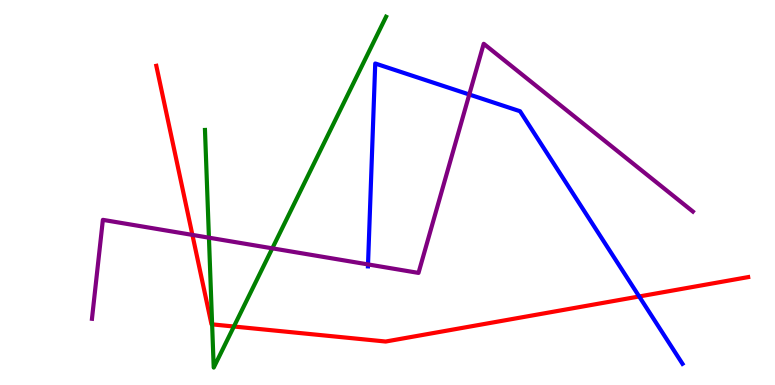[{'lines': ['blue', 'red'], 'intersections': [{'x': 8.25, 'y': 2.3}]}, {'lines': ['green', 'red'], 'intersections': [{'x': 2.74, 'y': 1.58}, {'x': 3.02, 'y': 1.52}]}, {'lines': ['purple', 'red'], 'intersections': [{'x': 2.48, 'y': 3.9}]}, {'lines': ['blue', 'green'], 'intersections': []}, {'lines': ['blue', 'purple'], 'intersections': [{'x': 4.75, 'y': 3.13}, {'x': 6.06, 'y': 7.55}]}, {'lines': ['green', 'purple'], 'intersections': [{'x': 2.7, 'y': 3.83}, {'x': 3.51, 'y': 3.55}]}]